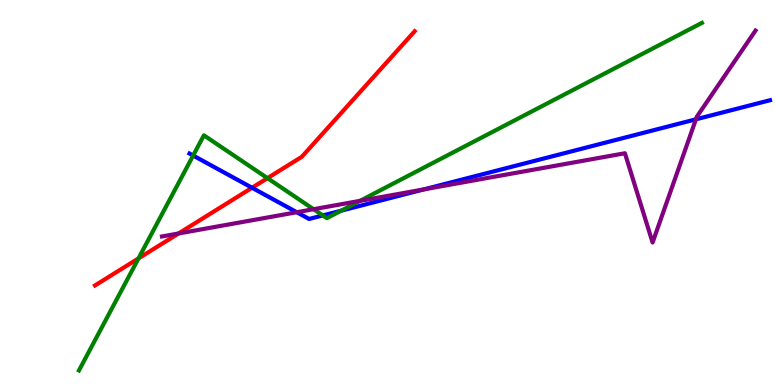[{'lines': ['blue', 'red'], 'intersections': [{'x': 3.25, 'y': 5.12}]}, {'lines': ['green', 'red'], 'intersections': [{'x': 1.79, 'y': 3.29}, {'x': 3.45, 'y': 5.37}]}, {'lines': ['purple', 'red'], 'intersections': [{'x': 2.3, 'y': 3.94}]}, {'lines': ['blue', 'green'], 'intersections': [{'x': 2.49, 'y': 5.96}, {'x': 4.17, 'y': 4.4}, {'x': 4.4, 'y': 4.53}]}, {'lines': ['blue', 'purple'], 'intersections': [{'x': 3.83, 'y': 4.49}, {'x': 5.47, 'y': 5.08}, {'x': 8.98, 'y': 6.9}]}, {'lines': ['green', 'purple'], 'intersections': [{'x': 4.05, 'y': 4.57}, {'x': 4.65, 'y': 4.78}]}]